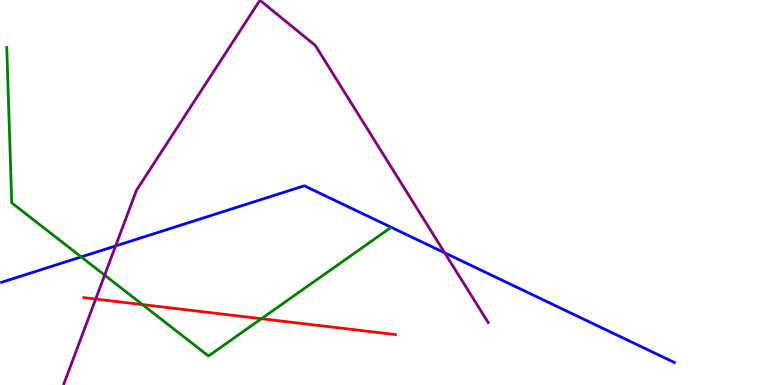[{'lines': ['blue', 'red'], 'intersections': []}, {'lines': ['green', 'red'], 'intersections': [{'x': 1.84, 'y': 2.09}, {'x': 3.37, 'y': 1.72}]}, {'lines': ['purple', 'red'], 'intersections': [{'x': 1.23, 'y': 2.23}]}, {'lines': ['blue', 'green'], 'intersections': [{'x': 1.05, 'y': 3.33}]}, {'lines': ['blue', 'purple'], 'intersections': [{'x': 1.49, 'y': 3.61}, {'x': 5.74, 'y': 3.43}]}, {'lines': ['green', 'purple'], 'intersections': [{'x': 1.35, 'y': 2.85}]}]